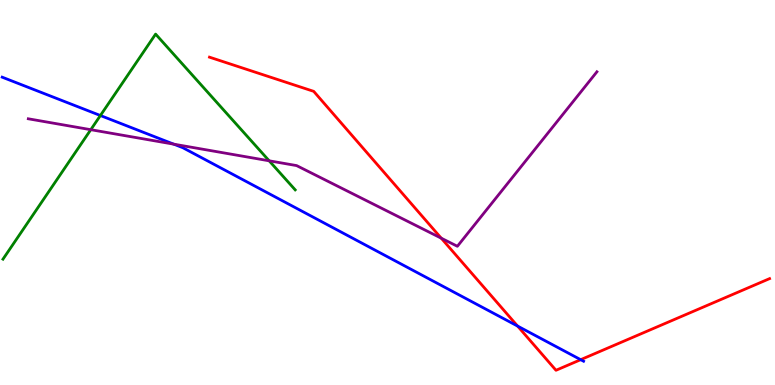[{'lines': ['blue', 'red'], 'intersections': [{'x': 6.68, 'y': 1.53}, {'x': 7.49, 'y': 0.658}]}, {'lines': ['green', 'red'], 'intersections': []}, {'lines': ['purple', 'red'], 'intersections': [{'x': 5.69, 'y': 3.81}]}, {'lines': ['blue', 'green'], 'intersections': [{'x': 1.3, 'y': 7.0}]}, {'lines': ['blue', 'purple'], 'intersections': [{'x': 2.24, 'y': 6.26}]}, {'lines': ['green', 'purple'], 'intersections': [{'x': 1.17, 'y': 6.63}, {'x': 3.47, 'y': 5.82}]}]